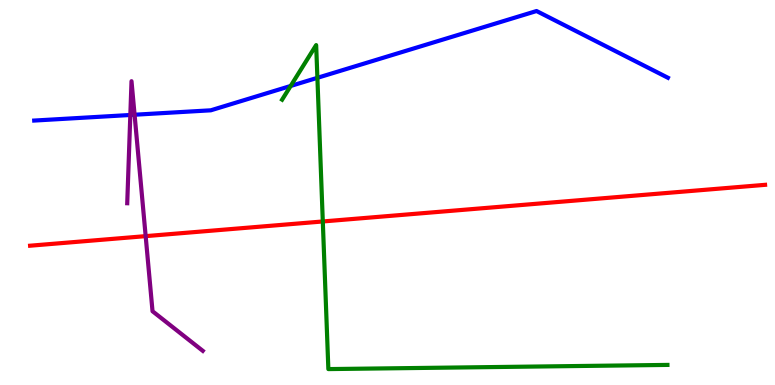[{'lines': ['blue', 'red'], 'intersections': []}, {'lines': ['green', 'red'], 'intersections': [{'x': 4.17, 'y': 4.25}]}, {'lines': ['purple', 'red'], 'intersections': [{'x': 1.88, 'y': 3.87}]}, {'lines': ['blue', 'green'], 'intersections': [{'x': 3.75, 'y': 7.77}, {'x': 4.1, 'y': 7.98}]}, {'lines': ['blue', 'purple'], 'intersections': [{'x': 1.68, 'y': 7.01}, {'x': 1.74, 'y': 7.02}]}, {'lines': ['green', 'purple'], 'intersections': []}]